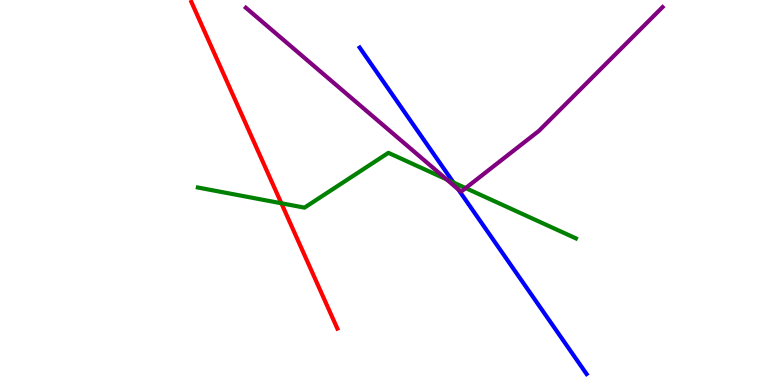[{'lines': ['blue', 'red'], 'intersections': []}, {'lines': ['green', 'red'], 'intersections': [{'x': 3.63, 'y': 4.72}]}, {'lines': ['purple', 'red'], 'intersections': []}, {'lines': ['blue', 'green'], 'intersections': [{'x': 5.85, 'y': 5.26}]}, {'lines': ['blue', 'purple'], 'intersections': [{'x': 5.91, 'y': 5.08}]}, {'lines': ['green', 'purple'], 'intersections': [{'x': 5.76, 'y': 5.34}, {'x': 6.01, 'y': 5.11}]}]